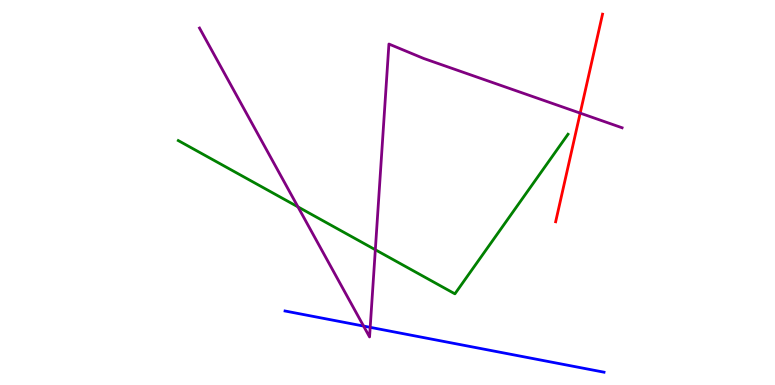[{'lines': ['blue', 'red'], 'intersections': []}, {'lines': ['green', 'red'], 'intersections': []}, {'lines': ['purple', 'red'], 'intersections': [{'x': 7.49, 'y': 7.06}]}, {'lines': ['blue', 'green'], 'intersections': []}, {'lines': ['blue', 'purple'], 'intersections': [{'x': 4.69, 'y': 1.53}, {'x': 4.78, 'y': 1.5}]}, {'lines': ['green', 'purple'], 'intersections': [{'x': 3.84, 'y': 4.63}, {'x': 4.84, 'y': 3.51}]}]